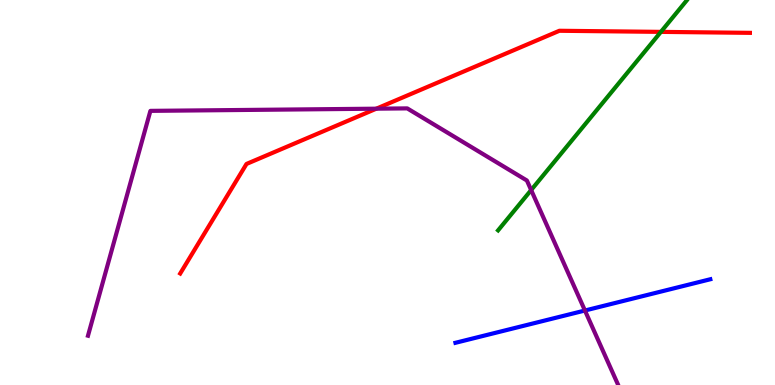[{'lines': ['blue', 'red'], 'intersections': []}, {'lines': ['green', 'red'], 'intersections': [{'x': 8.53, 'y': 9.17}]}, {'lines': ['purple', 'red'], 'intersections': [{'x': 4.86, 'y': 7.18}]}, {'lines': ['blue', 'green'], 'intersections': []}, {'lines': ['blue', 'purple'], 'intersections': [{'x': 7.55, 'y': 1.93}]}, {'lines': ['green', 'purple'], 'intersections': [{'x': 6.85, 'y': 5.06}]}]